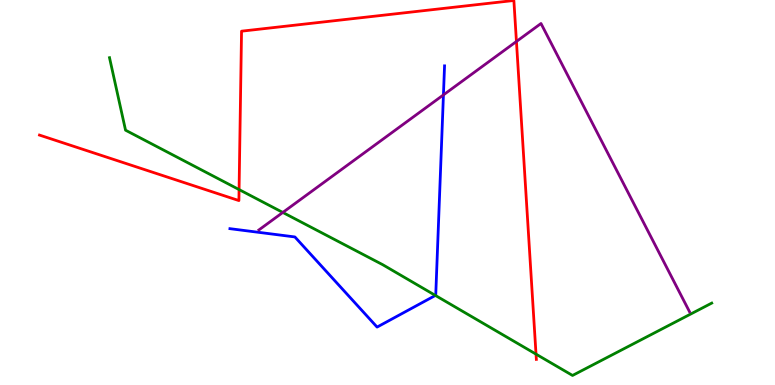[{'lines': ['blue', 'red'], 'intersections': []}, {'lines': ['green', 'red'], 'intersections': [{'x': 3.08, 'y': 5.08}, {'x': 6.92, 'y': 0.801}]}, {'lines': ['purple', 'red'], 'intersections': [{'x': 6.66, 'y': 8.92}]}, {'lines': ['blue', 'green'], 'intersections': [{'x': 5.62, 'y': 2.33}]}, {'lines': ['blue', 'purple'], 'intersections': [{'x': 5.72, 'y': 7.53}]}, {'lines': ['green', 'purple'], 'intersections': [{'x': 3.65, 'y': 4.48}]}]